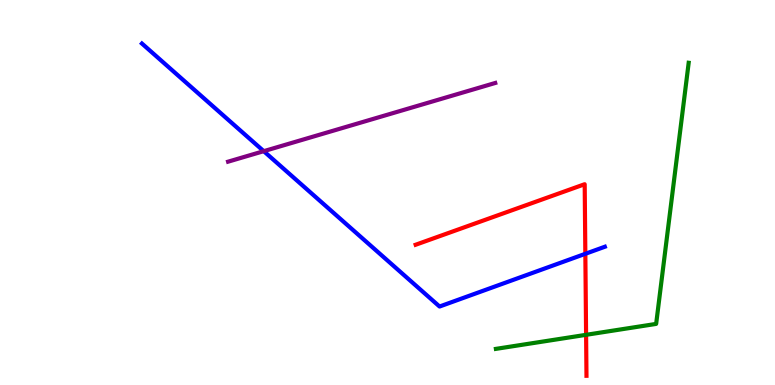[{'lines': ['blue', 'red'], 'intersections': [{'x': 7.55, 'y': 3.41}]}, {'lines': ['green', 'red'], 'intersections': [{'x': 7.56, 'y': 1.3}]}, {'lines': ['purple', 'red'], 'intersections': []}, {'lines': ['blue', 'green'], 'intersections': []}, {'lines': ['blue', 'purple'], 'intersections': [{'x': 3.4, 'y': 6.07}]}, {'lines': ['green', 'purple'], 'intersections': []}]